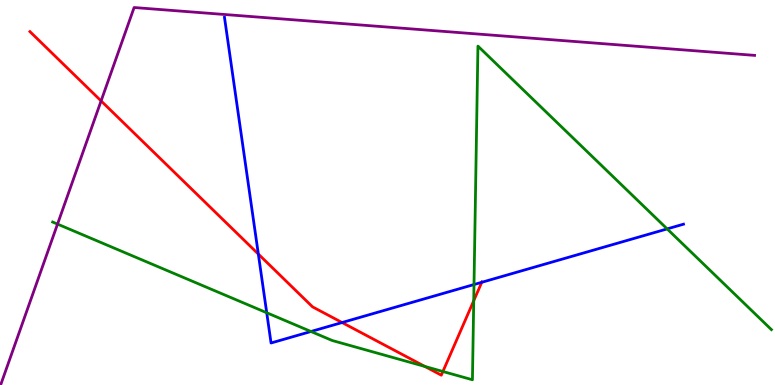[{'lines': ['blue', 'red'], 'intersections': [{'x': 3.33, 'y': 3.4}, {'x': 4.41, 'y': 1.62}, {'x': 6.22, 'y': 2.67}]}, {'lines': ['green', 'red'], 'intersections': [{'x': 5.48, 'y': 0.482}, {'x': 5.71, 'y': 0.351}, {'x': 6.11, 'y': 2.19}]}, {'lines': ['purple', 'red'], 'intersections': [{'x': 1.3, 'y': 7.38}]}, {'lines': ['blue', 'green'], 'intersections': [{'x': 3.44, 'y': 1.88}, {'x': 4.01, 'y': 1.39}, {'x': 6.12, 'y': 2.61}, {'x': 8.61, 'y': 4.05}]}, {'lines': ['blue', 'purple'], 'intersections': []}, {'lines': ['green', 'purple'], 'intersections': [{'x': 0.742, 'y': 4.18}]}]